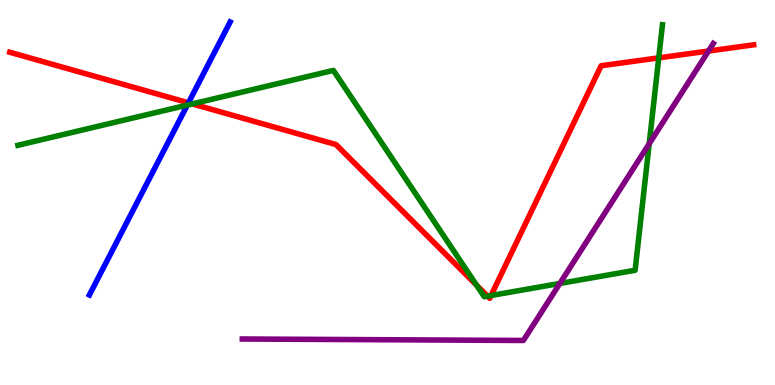[{'lines': ['blue', 'red'], 'intersections': [{'x': 2.43, 'y': 7.33}]}, {'lines': ['green', 'red'], 'intersections': [{'x': 2.48, 'y': 7.3}, {'x': 6.15, 'y': 2.59}, {'x': 6.29, 'y': 2.31}, {'x': 6.34, 'y': 2.32}, {'x': 8.5, 'y': 8.5}]}, {'lines': ['purple', 'red'], 'intersections': [{'x': 9.14, 'y': 8.67}]}, {'lines': ['blue', 'green'], 'intersections': [{'x': 2.42, 'y': 7.27}]}, {'lines': ['blue', 'purple'], 'intersections': []}, {'lines': ['green', 'purple'], 'intersections': [{'x': 7.22, 'y': 2.64}, {'x': 8.38, 'y': 6.27}]}]